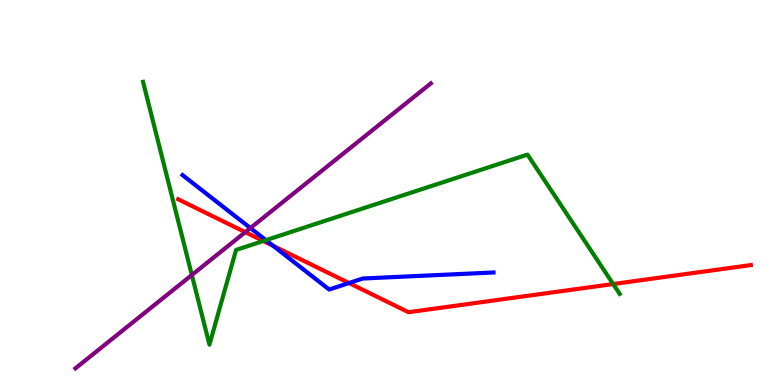[{'lines': ['blue', 'red'], 'intersections': [{'x': 3.53, 'y': 3.61}, {'x': 4.5, 'y': 2.65}]}, {'lines': ['green', 'red'], 'intersections': [{'x': 3.4, 'y': 3.74}, {'x': 7.91, 'y': 2.62}]}, {'lines': ['purple', 'red'], 'intersections': [{'x': 3.16, 'y': 3.97}]}, {'lines': ['blue', 'green'], 'intersections': [{'x': 3.43, 'y': 3.76}]}, {'lines': ['blue', 'purple'], 'intersections': [{'x': 3.23, 'y': 4.08}]}, {'lines': ['green', 'purple'], 'intersections': [{'x': 2.48, 'y': 2.86}]}]